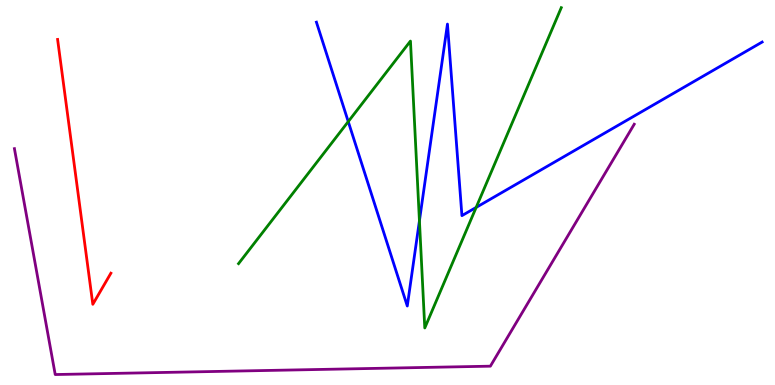[{'lines': ['blue', 'red'], 'intersections': []}, {'lines': ['green', 'red'], 'intersections': []}, {'lines': ['purple', 'red'], 'intersections': []}, {'lines': ['blue', 'green'], 'intersections': [{'x': 4.49, 'y': 6.84}, {'x': 5.41, 'y': 4.27}, {'x': 6.14, 'y': 4.61}]}, {'lines': ['blue', 'purple'], 'intersections': []}, {'lines': ['green', 'purple'], 'intersections': []}]